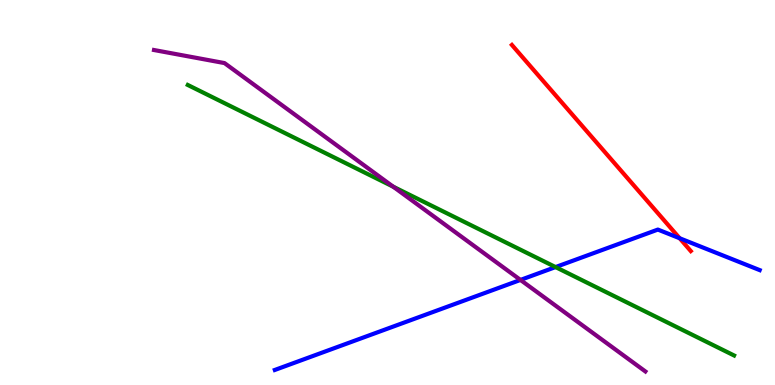[{'lines': ['blue', 'red'], 'intersections': [{'x': 8.77, 'y': 3.81}]}, {'lines': ['green', 'red'], 'intersections': []}, {'lines': ['purple', 'red'], 'intersections': []}, {'lines': ['blue', 'green'], 'intersections': [{'x': 7.17, 'y': 3.06}]}, {'lines': ['blue', 'purple'], 'intersections': [{'x': 6.72, 'y': 2.73}]}, {'lines': ['green', 'purple'], 'intersections': [{'x': 5.07, 'y': 5.15}]}]